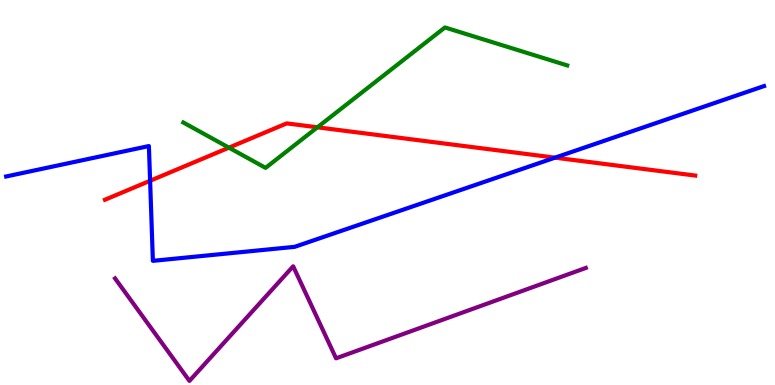[{'lines': ['blue', 'red'], 'intersections': [{'x': 1.94, 'y': 5.3}, {'x': 7.16, 'y': 5.91}]}, {'lines': ['green', 'red'], 'intersections': [{'x': 2.95, 'y': 6.16}, {'x': 4.1, 'y': 6.69}]}, {'lines': ['purple', 'red'], 'intersections': []}, {'lines': ['blue', 'green'], 'intersections': []}, {'lines': ['blue', 'purple'], 'intersections': []}, {'lines': ['green', 'purple'], 'intersections': []}]